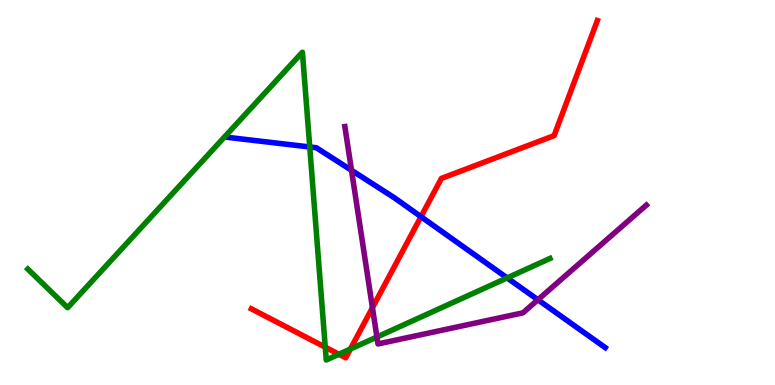[{'lines': ['blue', 'red'], 'intersections': [{'x': 5.43, 'y': 4.37}]}, {'lines': ['green', 'red'], 'intersections': [{'x': 4.2, 'y': 0.982}, {'x': 4.37, 'y': 0.799}, {'x': 4.52, 'y': 0.934}]}, {'lines': ['purple', 'red'], 'intersections': [{'x': 4.81, 'y': 2.01}]}, {'lines': ['blue', 'green'], 'intersections': [{'x': 4.0, 'y': 6.18}, {'x': 6.54, 'y': 2.78}]}, {'lines': ['blue', 'purple'], 'intersections': [{'x': 4.54, 'y': 5.58}, {'x': 6.94, 'y': 2.21}]}, {'lines': ['green', 'purple'], 'intersections': [{'x': 4.86, 'y': 1.25}]}]